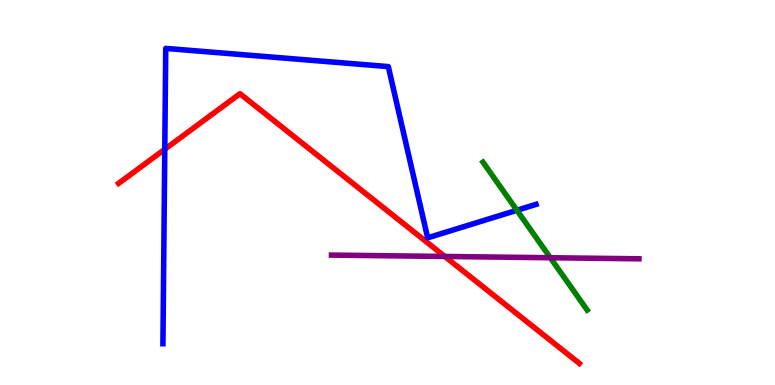[{'lines': ['blue', 'red'], 'intersections': [{'x': 2.13, 'y': 6.12}]}, {'lines': ['green', 'red'], 'intersections': []}, {'lines': ['purple', 'red'], 'intersections': [{'x': 5.74, 'y': 3.34}]}, {'lines': ['blue', 'green'], 'intersections': [{'x': 6.67, 'y': 4.54}]}, {'lines': ['blue', 'purple'], 'intersections': []}, {'lines': ['green', 'purple'], 'intersections': [{'x': 7.1, 'y': 3.31}]}]